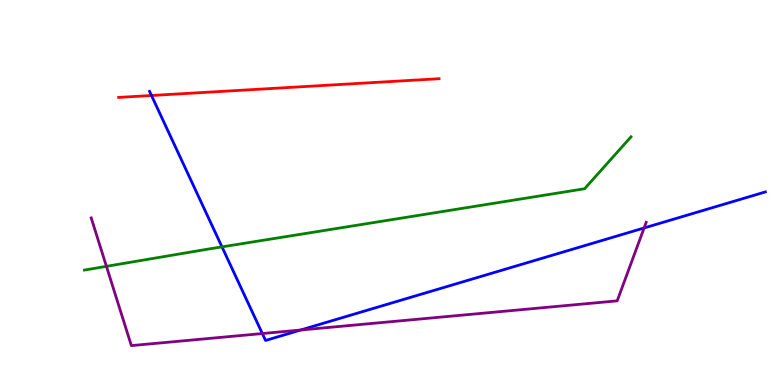[{'lines': ['blue', 'red'], 'intersections': [{'x': 1.95, 'y': 7.52}]}, {'lines': ['green', 'red'], 'intersections': []}, {'lines': ['purple', 'red'], 'intersections': []}, {'lines': ['blue', 'green'], 'intersections': [{'x': 2.86, 'y': 3.59}]}, {'lines': ['blue', 'purple'], 'intersections': [{'x': 3.38, 'y': 1.34}, {'x': 3.88, 'y': 1.43}, {'x': 8.31, 'y': 4.08}]}, {'lines': ['green', 'purple'], 'intersections': [{'x': 1.37, 'y': 3.08}]}]